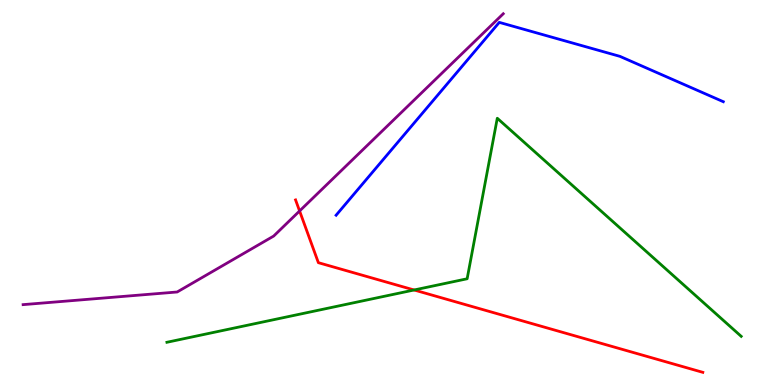[{'lines': ['blue', 'red'], 'intersections': []}, {'lines': ['green', 'red'], 'intersections': [{'x': 5.34, 'y': 2.47}]}, {'lines': ['purple', 'red'], 'intersections': [{'x': 3.87, 'y': 4.52}]}, {'lines': ['blue', 'green'], 'intersections': []}, {'lines': ['blue', 'purple'], 'intersections': []}, {'lines': ['green', 'purple'], 'intersections': []}]